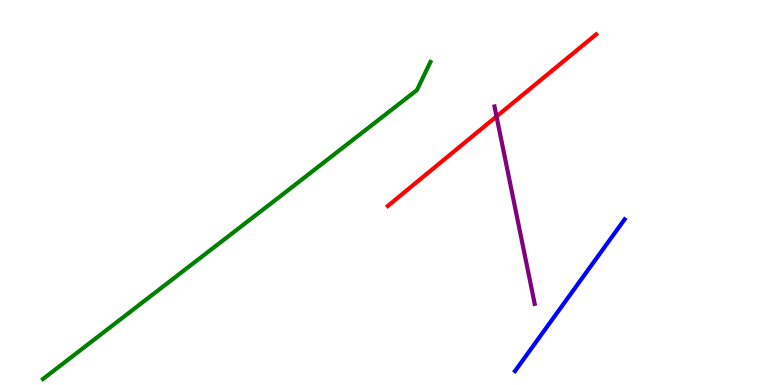[{'lines': ['blue', 'red'], 'intersections': []}, {'lines': ['green', 'red'], 'intersections': []}, {'lines': ['purple', 'red'], 'intersections': [{'x': 6.41, 'y': 6.98}]}, {'lines': ['blue', 'green'], 'intersections': []}, {'lines': ['blue', 'purple'], 'intersections': []}, {'lines': ['green', 'purple'], 'intersections': []}]